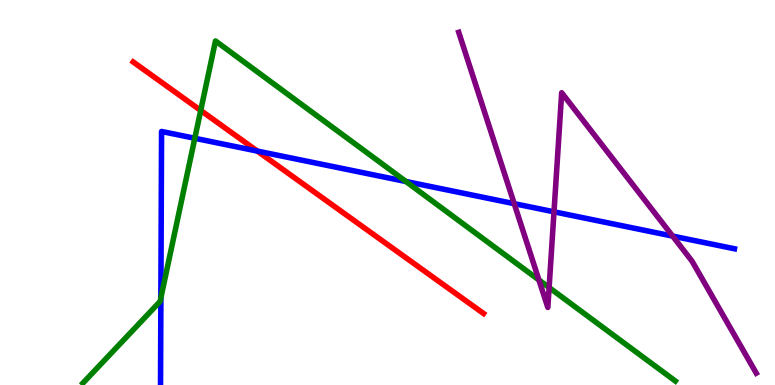[{'lines': ['blue', 'red'], 'intersections': [{'x': 3.32, 'y': 6.08}]}, {'lines': ['green', 'red'], 'intersections': [{'x': 2.59, 'y': 7.13}]}, {'lines': ['purple', 'red'], 'intersections': []}, {'lines': ['blue', 'green'], 'intersections': [{'x': 2.08, 'y': 2.27}, {'x': 2.51, 'y': 6.41}, {'x': 5.24, 'y': 5.29}]}, {'lines': ['blue', 'purple'], 'intersections': [{'x': 6.64, 'y': 4.71}, {'x': 7.15, 'y': 4.5}, {'x': 8.68, 'y': 3.87}]}, {'lines': ['green', 'purple'], 'intersections': [{'x': 6.95, 'y': 2.73}, {'x': 7.09, 'y': 2.53}]}]